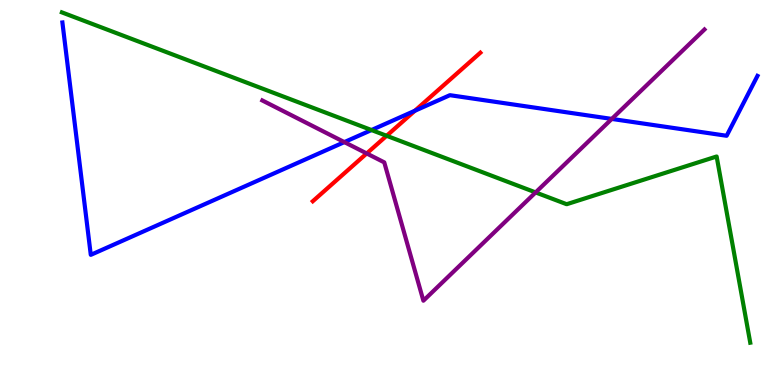[{'lines': ['blue', 'red'], 'intersections': [{'x': 5.35, 'y': 7.12}]}, {'lines': ['green', 'red'], 'intersections': [{'x': 4.99, 'y': 6.47}]}, {'lines': ['purple', 'red'], 'intersections': [{'x': 4.73, 'y': 6.01}]}, {'lines': ['blue', 'green'], 'intersections': [{'x': 4.79, 'y': 6.62}]}, {'lines': ['blue', 'purple'], 'intersections': [{'x': 4.44, 'y': 6.31}, {'x': 7.89, 'y': 6.91}]}, {'lines': ['green', 'purple'], 'intersections': [{'x': 6.91, 'y': 5.0}]}]